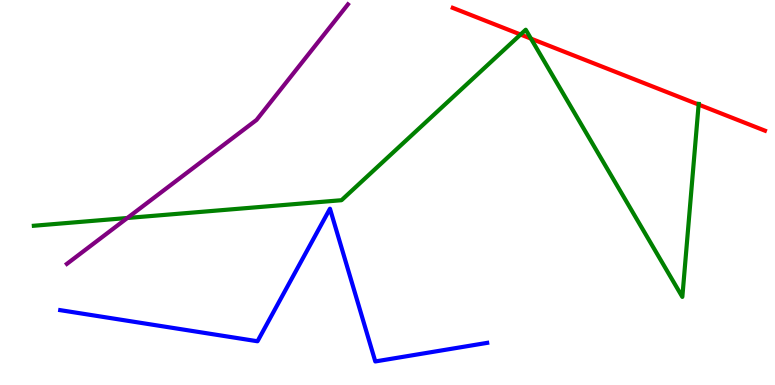[{'lines': ['blue', 'red'], 'intersections': []}, {'lines': ['green', 'red'], 'intersections': [{'x': 6.72, 'y': 9.1}, {'x': 6.85, 'y': 9.0}, {'x': 9.01, 'y': 7.28}]}, {'lines': ['purple', 'red'], 'intersections': []}, {'lines': ['blue', 'green'], 'intersections': []}, {'lines': ['blue', 'purple'], 'intersections': []}, {'lines': ['green', 'purple'], 'intersections': [{'x': 1.64, 'y': 4.34}]}]